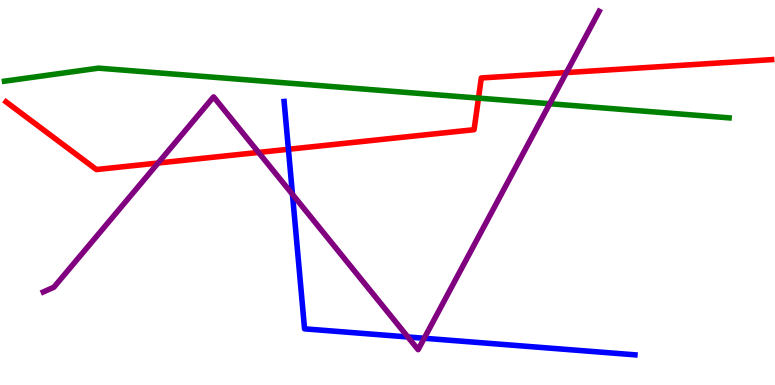[{'lines': ['blue', 'red'], 'intersections': [{'x': 3.72, 'y': 6.12}]}, {'lines': ['green', 'red'], 'intersections': [{'x': 6.17, 'y': 7.45}]}, {'lines': ['purple', 'red'], 'intersections': [{'x': 2.04, 'y': 5.77}, {'x': 3.34, 'y': 6.04}, {'x': 7.31, 'y': 8.11}]}, {'lines': ['blue', 'green'], 'intersections': []}, {'lines': ['blue', 'purple'], 'intersections': [{'x': 3.77, 'y': 4.95}, {'x': 5.26, 'y': 1.25}, {'x': 5.47, 'y': 1.21}]}, {'lines': ['green', 'purple'], 'intersections': [{'x': 7.09, 'y': 7.31}]}]